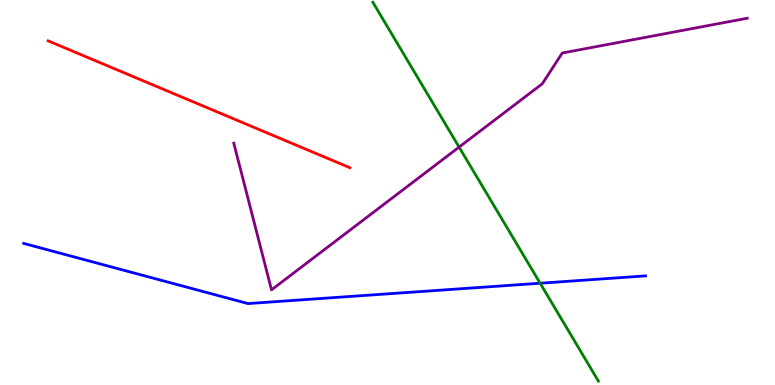[{'lines': ['blue', 'red'], 'intersections': []}, {'lines': ['green', 'red'], 'intersections': []}, {'lines': ['purple', 'red'], 'intersections': []}, {'lines': ['blue', 'green'], 'intersections': [{'x': 6.97, 'y': 2.64}]}, {'lines': ['blue', 'purple'], 'intersections': []}, {'lines': ['green', 'purple'], 'intersections': [{'x': 5.92, 'y': 6.18}]}]